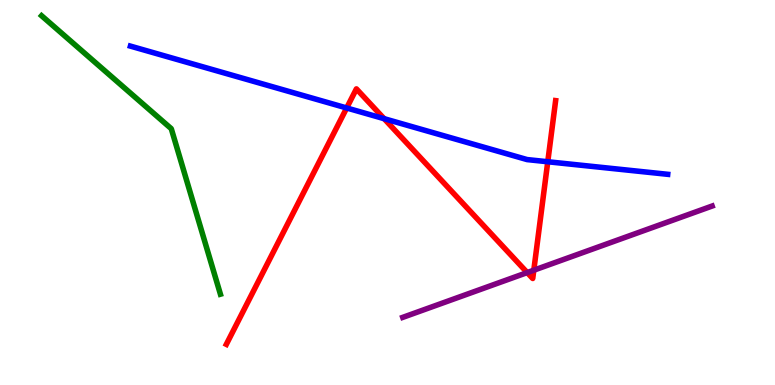[{'lines': ['blue', 'red'], 'intersections': [{'x': 4.47, 'y': 7.2}, {'x': 4.96, 'y': 6.92}, {'x': 7.07, 'y': 5.8}]}, {'lines': ['green', 'red'], 'intersections': []}, {'lines': ['purple', 'red'], 'intersections': [{'x': 6.8, 'y': 2.92}, {'x': 6.89, 'y': 2.98}]}, {'lines': ['blue', 'green'], 'intersections': []}, {'lines': ['blue', 'purple'], 'intersections': []}, {'lines': ['green', 'purple'], 'intersections': []}]